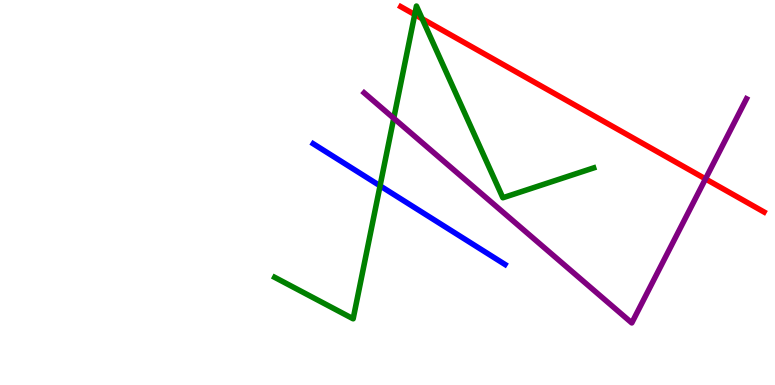[{'lines': ['blue', 'red'], 'intersections': []}, {'lines': ['green', 'red'], 'intersections': [{'x': 5.35, 'y': 9.62}, {'x': 5.45, 'y': 9.51}]}, {'lines': ['purple', 'red'], 'intersections': [{'x': 9.1, 'y': 5.35}]}, {'lines': ['blue', 'green'], 'intersections': [{'x': 4.9, 'y': 5.17}]}, {'lines': ['blue', 'purple'], 'intersections': []}, {'lines': ['green', 'purple'], 'intersections': [{'x': 5.08, 'y': 6.93}]}]